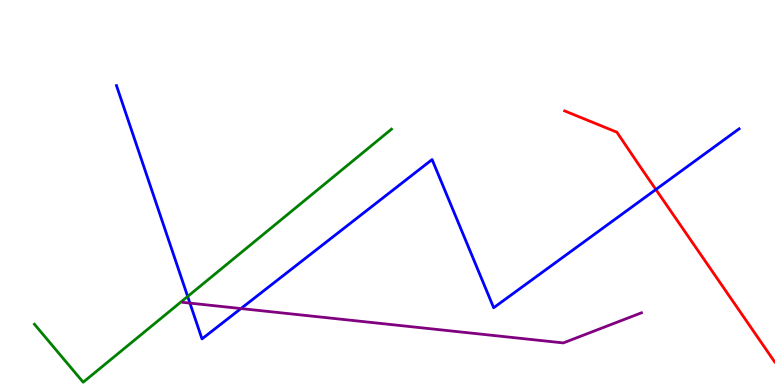[{'lines': ['blue', 'red'], 'intersections': [{'x': 8.46, 'y': 5.08}]}, {'lines': ['green', 'red'], 'intersections': []}, {'lines': ['purple', 'red'], 'intersections': []}, {'lines': ['blue', 'green'], 'intersections': [{'x': 2.42, 'y': 2.3}]}, {'lines': ['blue', 'purple'], 'intersections': [{'x': 2.45, 'y': 2.13}, {'x': 3.11, 'y': 1.99}]}, {'lines': ['green', 'purple'], 'intersections': []}]